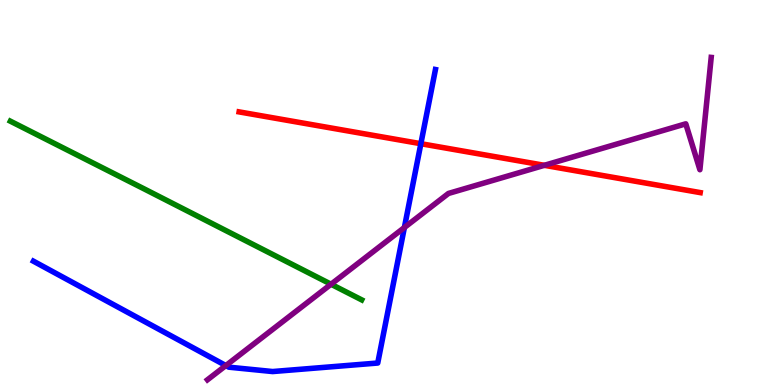[{'lines': ['blue', 'red'], 'intersections': [{'x': 5.43, 'y': 6.27}]}, {'lines': ['green', 'red'], 'intersections': []}, {'lines': ['purple', 'red'], 'intersections': [{'x': 7.02, 'y': 5.71}]}, {'lines': ['blue', 'green'], 'intersections': []}, {'lines': ['blue', 'purple'], 'intersections': [{'x': 2.91, 'y': 0.505}, {'x': 5.22, 'y': 4.09}]}, {'lines': ['green', 'purple'], 'intersections': [{'x': 4.27, 'y': 2.62}]}]